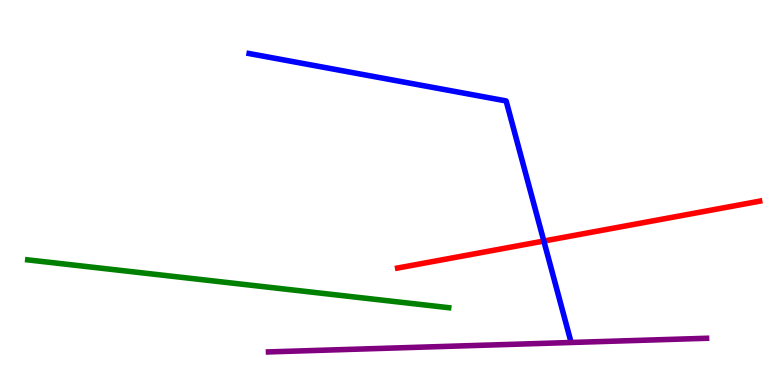[{'lines': ['blue', 'red'], 'intersections': [{'x': 7.02, 'y': 3.74}]}, {'lines': ['green', 'red'], 'intersections': []}, {'lines': ['purple', 'red'], 'intersections': []}, {'lines': ['blue', 'green'], 'intersections': []}, {'lines': ['blue', 'purple'], 'intersections': []}, {'lines': ['green', 'purple'], 'intersections': []}]